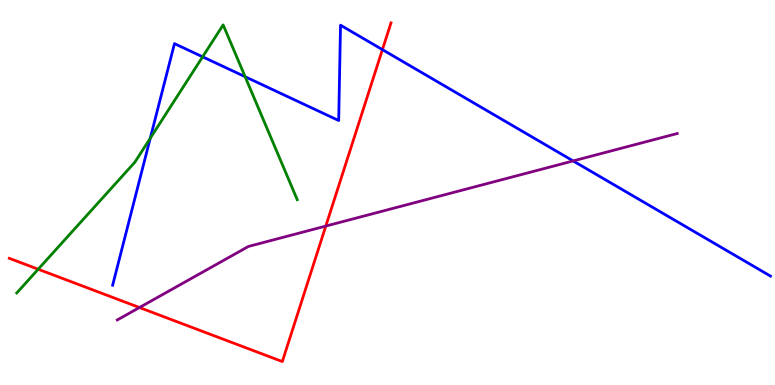[{'lines': ['blue', 'red'], 'intersections': [{'x': 4.93, 'y': 8.71}]}, {'lines': ['green', 'red'], 'intersections': [{'x': 0.493, 'y': 3.01}]}, {'lines': ['purple', 'red'], 'intersections': [{'x': 1.8, 'y': 2.01}, {'x': 4.2, 'y': 4.13}]}, {'lines': ['blue', 'green'], 'intersections': [{'x': 1.94, 'y': 6.41}, {'x': 2.61, 'y': 8.52}, {'x': 3.16, 'y': 8.01}]}, {'lines': ['blue', 'purple'], 'intersections': [{'x': 7.4, 'y': 5.82}]}, {'lines': ['green', 'purple'], 'intersections': []}]